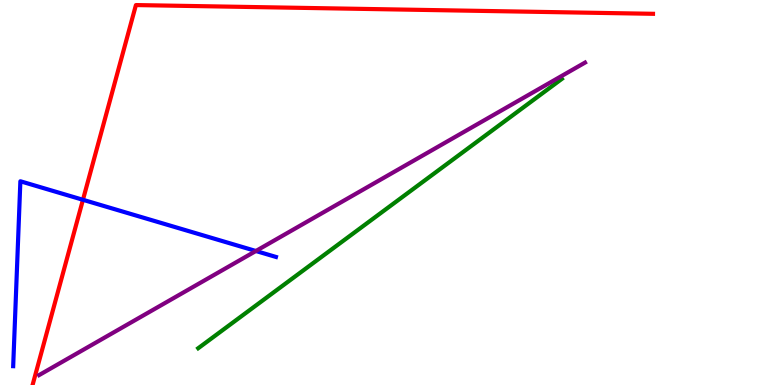[{'lines': ['blue', 'red'], 'intersections': [{'x': 1.07, 'y': 4.81}]}, {'lines': ['green', 'red'], 'intersections': []}, {'lines': ['purple', 'red'], 'intersections': []}, {'lines': ['blue', 'green'], 'intersections': []}, {'lines': ['blue', 'purple'], 'intersections': [{'x': 3.3, 'y': 3.48}]}, {'lines': ['green', 'purple'], 'intersections': []}]